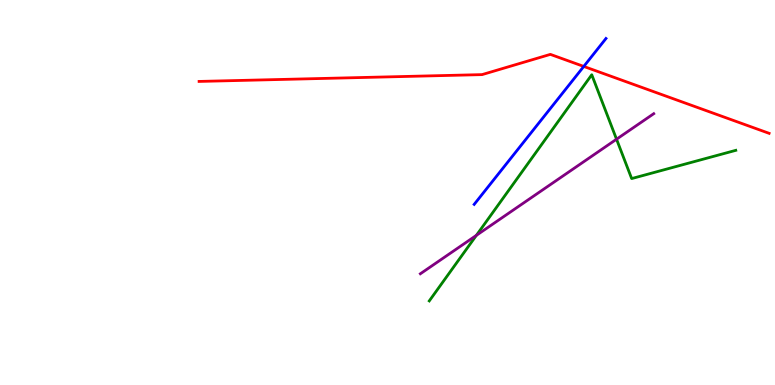[{'lines': ['blue', 'red'], 'intersections': [{'x': 7.53, 'y': 8.27}]}, {'lines': ['green', 'red'], 'intersections': []}, {'lines': ['purple', 'red'], 'intersections': []}, {'lines': ['blue', 'green'], 'intersections': []}, {'lines': ['blue', 'purple'], 'intersections': []}, {'lines': ['green', 'purple'], 'intersections': [{'x': 6.15, 'y': 3.89}, {'x': 7.96, 'y': 6.38}]}]